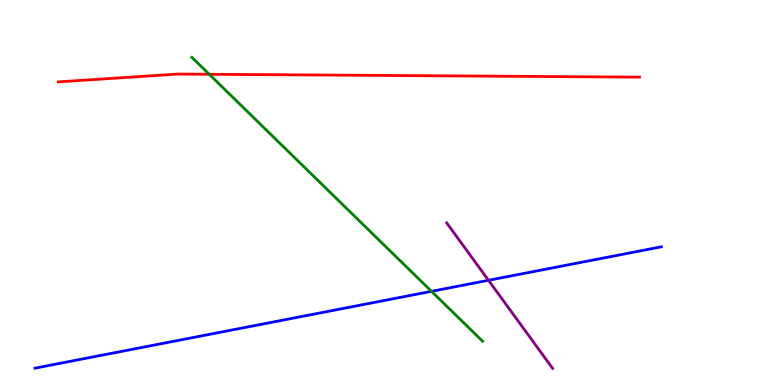[{'lines': ['blue', 'red'], 'intersections': []}, {'lines': ['green', 'red'], 'intersections': [{'x': 2.7, 'y': 8.07}]}, {'lines': ['purple', 'red'], 'intersections': []}, {'lines': ['blue', 'green'], 'intersections': [{'x': 5.57, 'y': 2.43}]}, {'lines': ['blue', 'purple'], 'intersections': [{'x': 6.3, 'y': 2.72}]}, {'lines': ['green', 'purple'], 'intersections': []}]